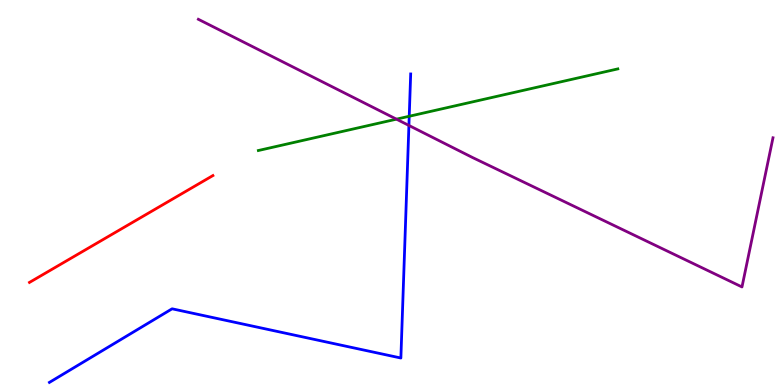[{'lines': ['blue', 'red'], 'intersections': []}, {'lines': ['green', 'red'], 'intersections': []}, {'lines': ['purple', 'red'], 'intersections': []}, {'lines': ['blue', 'green'], 'intersections': [{'x': 5.28, 'y': 6.98}]}, {'lines': ['blue', 'purple'], 'intersections': [{'x': 5.28, 'y': 6.74}]}, {'lines': ['green', 'purple'], 'intersections': [{'x': 5.12, 'y': 6.9}]}]